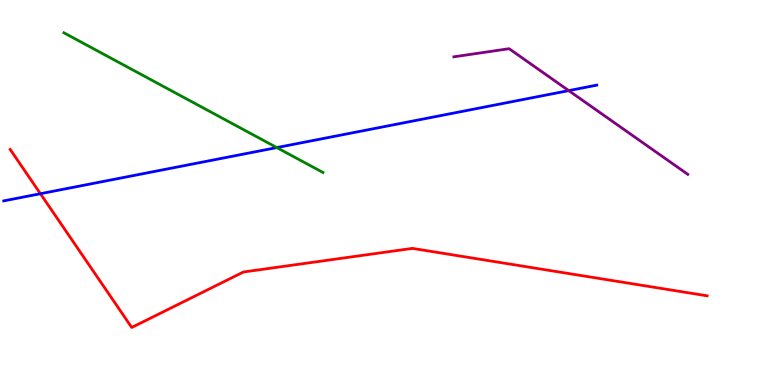[{'lines': ['blue', 'red'], 'intersections': [{'x': 0.522, 'y': 4.97}]}, {'lines': ['green', 'red'], 'intersections': []}, {'lines': ['purple', 'red'], 'intersections': []}, {'lines': ['blue', 'green'], 'intersections': [{'x': 3.57, 'y': 6.17}]}, {'lines': ['blue', 'purple'], 'intersections': [{'x': 7.34, 'y': 7.65}]}, {'lines': ['green', 'purple'], 'intersections': []}]